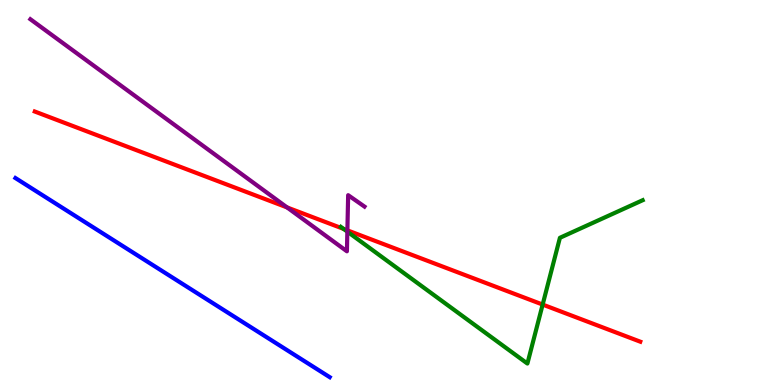[{'lines': ['blue', 'red'], 'intersections': []}, {'lines': ['green', 'red'], 'intersections': [{'x': 4.43, 'y': 4.05}, {'x': 7.0, 'y': 2.09}]}, {'lines': ['purple', 'red'], 'intersections': [{'x': 3.7, 'y': 4.61}, {'x': 4.48, 'y': 4.02}]}, {'lines': ['blue', 'green'], 'intersections': []}, {'lines': ['blue', 'purple'], 'intersections': []}, {'lines': ['green', 'purple'], 'intersections': [{'x': 4.48, 'y': 3.98}]}]